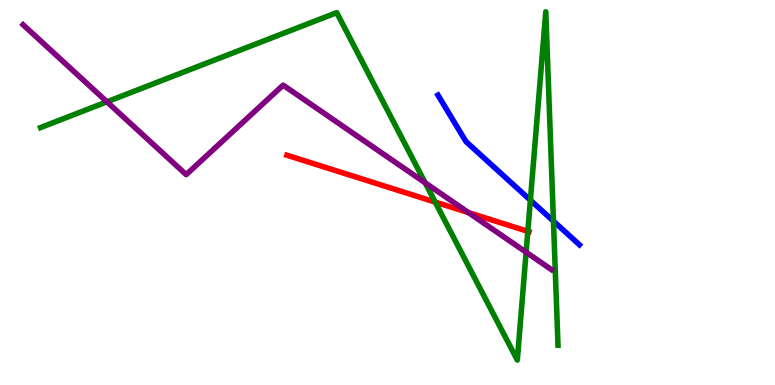[{'lines': ['blue', 'red'], 'intersections': []}, {'lines': ['green', 'red'], 'intersections': [{'x': 5.62, 'y': 4.75}, {'x': 6.81, 'y': 3.99}]}, {'lines': ['purple', 'red'], 'intersections': [{'x': 6.05, 'y': 4.48}]}, {'lines': ['blue', 'green'], 'intersections': [{'x': 6.84, 'y': 4.8}, {'x': 7.14, 'y': 4.26}]}, {'lines': ['blue', 'purple'], 'intersections': []}, {'lines': ['green', 'purple'], 'intersections': [{'x': 1.38, 'y': 7.36}, {'x': 5.49, 'y': 5.25}, {'x': 6.79, 'y': 3.45}]}]